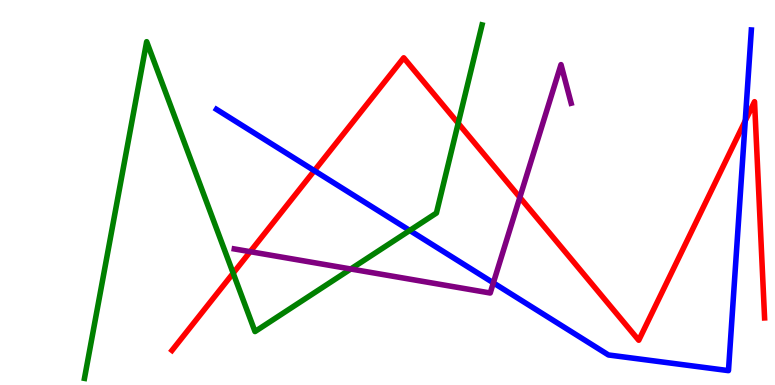[{'lines': ['blue', 'red'], 'intersections': [{'x': 4.06, 'y': 5.57}, {'x': 9.62, 'y': 6.86}]}, {'lines': ['green', 'red'], 'intersections': [{'x': 3.01, 'y': 2.9}, {'x': 5.91, 'y': 6.8}]}, {'lines': ['purple', 'red'], 'intersections': [{'x': 3.23, 'y': 3.46}, {'x': 6.71, 'y': 4.87}]}, {'lines': ['blue', 'green'], 'intersections': [{'x': 5.29, 'y': 4.01}]}, {'lines': ['blue', 'purple'], 'intersections': [{'x': 6.37, 'y': 2.65}]}, {'lines': ['green', 'purple'], 'intersections': [{'x': 4.53, 'y': 3.01}]}]